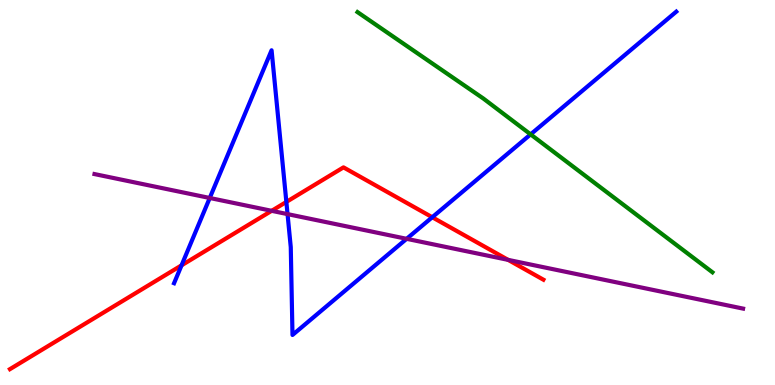[{'lines': ['blue', 'red'], 'intersections': [{'x': 2.34, 'y': 3.11}, {'x': 3.69, 'y': 4.76}, {'x': 5.58, 'y': 4.36}]}, {'lines': ['green', 'red'], 'intersections': []}, {'lines': ['purple', 'red'], 'intersections': [{'x': 3.51, 'y': 4.52}, {'x': 6.56, 'y': 3.25}]}, {'lines': ['blue', 'green'], 'intersections': [{'x': 6.85, 'y': 6.51}]}, {'lines': ['blue', 'purple'], 'intersections': [{'x': 2.71, 'y': 4.86}, {'x': 3.71, 'y': 4.44}, {'x': 5.25, 'y': 3.8}]}, {'lines': ['green', 'purple'], 'intersections': []}]